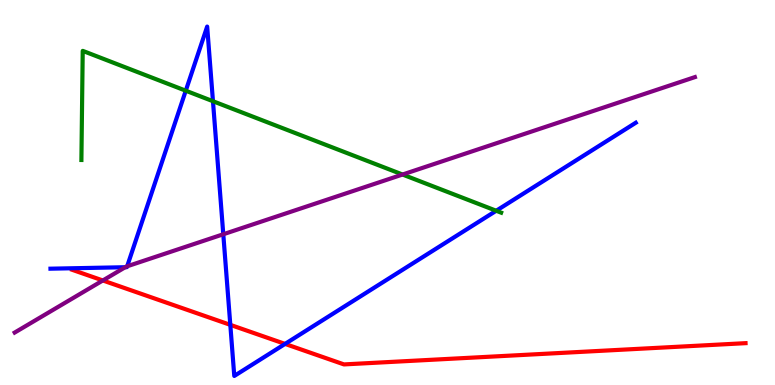[{'lines': ['blue', 'red'], 'intersections': [{'x': 2.97, 'y': 1.56}, {'x': 3.68, 'y': 1.07}]}, {'lines': ['green', 'red'], 'intersections': []}, {'lines': ['purple', 'red'], 'intersections': [{'x': 1.33, 'y': 2.72}]}, {'lines': ['blue', 'green'], 'intersections': [{'x': 2.4, 'y': 7.64}, {'x': 2.75, 'y': 7.37}, {'x': 6.4, 'y': 4.53}]}, {'lines': ['blue', 'purple'], 'intersections': [{'x': 1.62, 'y': 3.06}, {'x': 1.64, 'y': 3.08}, {'x': 2.88, 'y': 3.92}]}, {'lines': ['green', 'purple'], 'intersections': [{'x': 5.19, 'y': 5.47}]}]